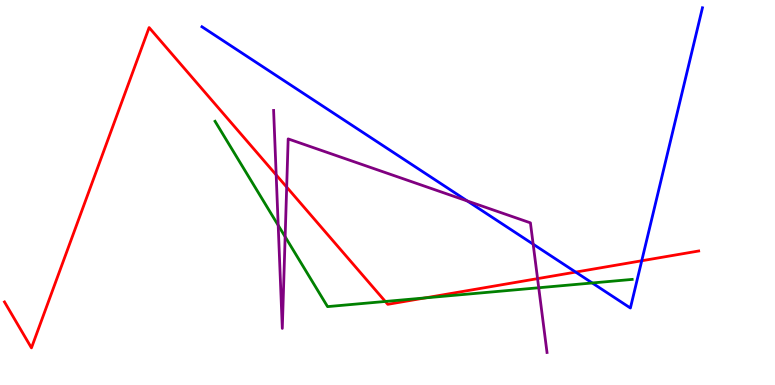[{'lines': ['blue', 'red'], 'intersections': [{'x': 7.43, 'y': 2.93}, {'x': 8.28, 'y': 3.23}]}, {'lines': ['green', 'red'], 'intersections': [{'x': 4.97, 'y': 2.17}, {'x': 5.49, 'y': 2.26}]}, {'lines': ['purple', 'red'], 'intersections': [{'x': 3.56, 'y': 5.46}, {'x': 3.7, 'y': 5.14}, {'x': 6.94, 'y': 2.76}]}, {'lines': ['blue', 'green'], 'intersections': [{'x': 7.64, 'y': 2.65}]}, {'lines': ['blue', 'purple'], 'intersections': [{'x': 6.03, 'y': 4.78}, {'x': 6.88, 'y': 3.66}]}, {'lines': ['green', 'purple'], 'intersections': [{'x': 3.59, 'y': 4.15}, {'x': 3.68, 'y': 3.85}, {'x': 6.95, 'y': 2.53}]}]